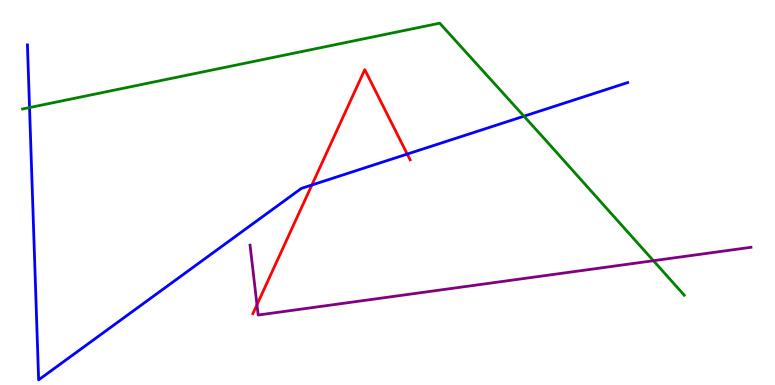[{'lines': ['blue', 'red'], 'intersections': [{'x': 4.02, 'y': 5.19}, {'x': 5.25, 'y': 6.0}]}, {'lines': ['green', 'red'], 'intersections': []}, {'lines': ['purple', 'red'], 'intersections': [{'x': 3.32, 'y': 2.08}]}, {'lines': ['blue', 'green'], 'intersections': [{'x': 0.381, 'y': 7.21}, {'x': 6.76, 'y': 6.98}]}, {'lines': ['blue', 'purple'], 'intersections': []}, {'lines': ['green', 'purple'], 'intersections': [{'x': 8.43, 'y': 3.23}]}]